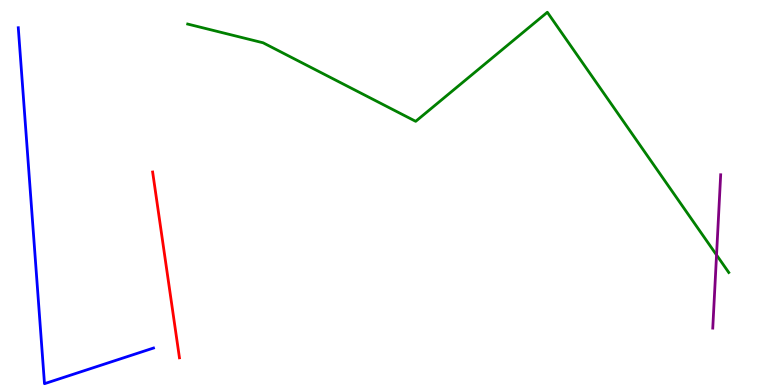[{'lines': ['blue', 'red'], 'intersections': []}, {'lines': ['green', 'red'], 'intersections': []}, {'lines': ['purple', 'red'], 'intersections': []}, {'lines': ['blue', 'green'], 'intersections': []}, {'lines': ['blue', 'purple'], 'intersections': []}, {'lines': ['green', 'purple'], 'intersections': [{'x': 9.25, 'y': 3.38}]}]